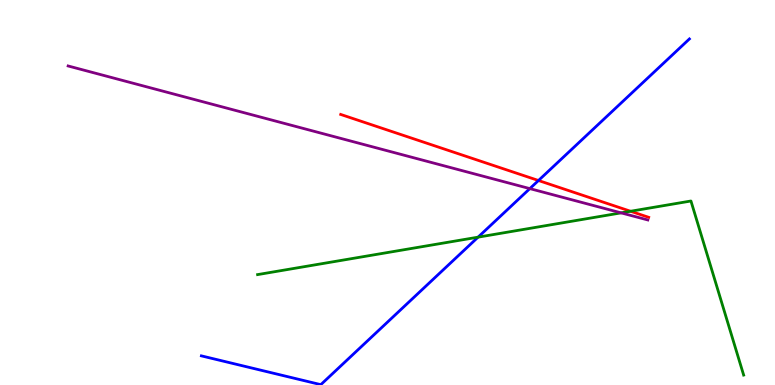[{'lines': ['blue', 'red'], 'intersections': [{'x': 6.95, 'y': 5.31}]}, {'lines': ['green', 'red'], 'intersections': [{'x': 8.14, 'y': 4.51}]}, {'lines': ['purple', 'red'], 'intersections': []}, {'lines': ['blue', 'green'], 'intersections': [{'x': 6.17, 'y': 3.84}]}, {'lines': ['blue', 'purple'], 'intersections': [{'x': 6.84, 'y': 5.1}]}, {'lines': ['green', 'purple'], 'intersections': [{'x': 8.01, 'y': 4.47}]}]